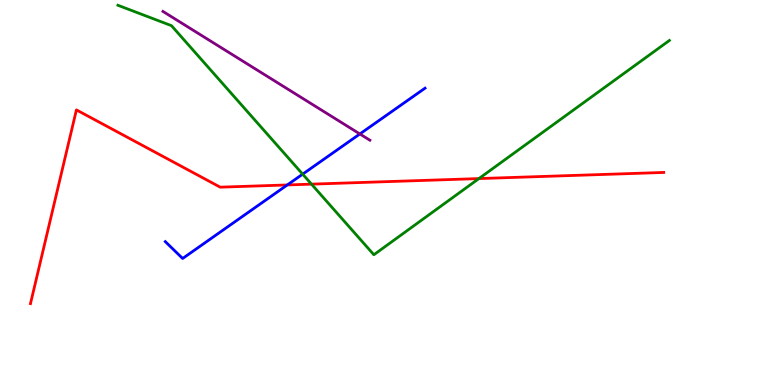[{'lines': ['blue', 'red'], 'intersections': [{'x': 3.71, 'y': 5.2}]}, {'lines': ['green', 'red'], 'intersections': [{'x': 4.02, 'y': 5.22}, {'x': 6.18, 'y': 5.36}]}, {'lines': ['purple', 'red'], 'intersections': []}, {'lines': ['blue', 'green'], 'intersections': [{'x': 3.91, 'y': 5.48}]}, {'lines': ['blue', 'purple'], 'intersections': [{'x': 4.64, 'y': 6.52}]}, {'lines': ['green', 'purple'], 'intersections': []}]